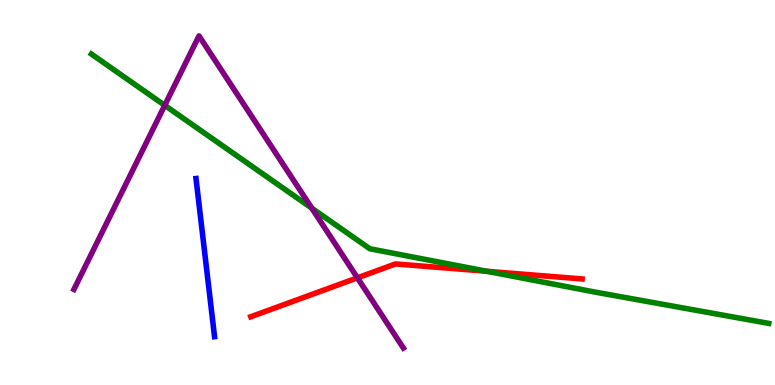[{'lines': ['blue', 'red'], 'intersections': []}, {'lines': ['green', 'red'], 'intersections': [{'x': 6.28, 'y': 2.95}]}, {'lines': ['purple', 'red'], 'intersections': [{'x': 4.61, 'y': 2.78}]}, {'lines': ['blue', 'green'], 'intersections': []}, {'lines': ['blue', 'purple'], 'intersections': []}, {'lines': ['green', 'purple'], 'intersections': [{'x': 2.13, 'y': 7.26}, {'x': 4.02, 'y': 4.59}]}]